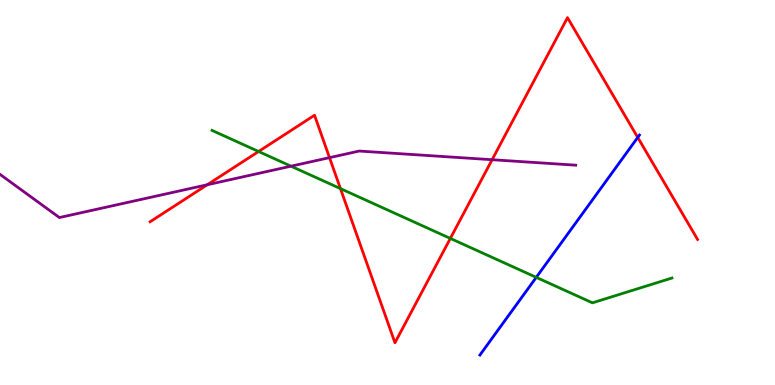[{'lines': ['blue', 'red'], 'intersections': [{'x': 8.23, 'y': 6.43}]}, {'lines': ['green', 'red'], 'intersections': [{'x': 3.34, 'y': 6.06}, {'x': 4.39, 'y': 5.1}, {'x': 5.81, 'y': 3.81}]}, {'lines': ['purple', 'red'], 'intersections': [{'x': 2.67, 'y': 5.2}, {'x': 4.25, 'y': 5.91}, {'x': 6.35, 'y': 5.85}]}, {'lines': ['blue', 'green'], 'intersections': [{'x': 6.92, 'y': 2.8}]}, {'lines': ['blue', 'purple'], 'intersections': []}, {'lines': ['green', 'purple'], 'intersections': [{'x': 3.75, 'y': 5.68}]}]